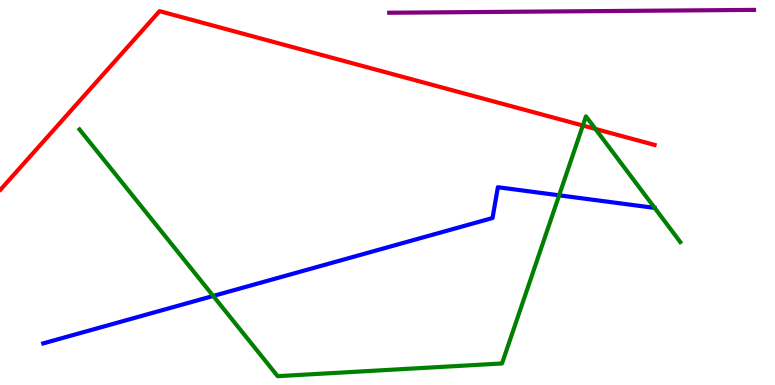[{'lines': ['blue', 'red'], 'intersections': []}, {'lines': ['green', 'red'], 'intersections': [{'x': 7.52, 'y': 6.74}, {'x': 7.68, 'y': 6.65}]}, {'lines': ['purple', 'red'], 'intersections': []}, {'lines': ['blue', 'green'], 'intersections': [{'x': 2.75, 'y': 2.31}, {'x': 7.21, 'y': 4.93}]}, {'lines': ['blue', 'purple'], 'intersections': []}, {'lines': ['green', 'purple'], 'intersections': []}]